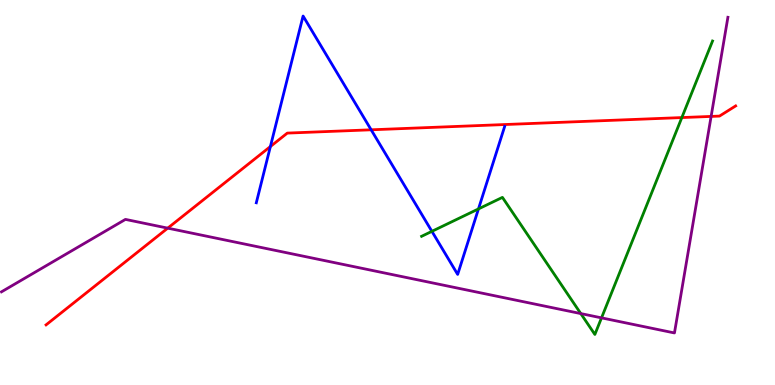[{'lines': ['blue', 'red'], 'intersections': [{'x': 3.49, 'y': 6.19}, {'x': 4.79, 'y': 6.63}]}, {'lines': ['green', 'red'], 'intersections': [{'x': 8.8, 'y': 6.95}]}, {'lines': ['purple', 'red'], 'intersections': [{'x': 2.16, 'y': 4.07}, {'x': 9.18, 'y': 6.98}]}, {'lines': ['blue', 'green'], 'intersections': [{'x': 5.57, 'y': 3.99}, {'x': 6.17, 'y': 4.57}]}, {'lines': ['blue', 'purple'], 'intersections': []}, {'lines': ['green', 'purple'], 'intersections': [{'x': 7.49, 'y': 1.86}, {'x': 7.76, 'y': 1.74}]}]